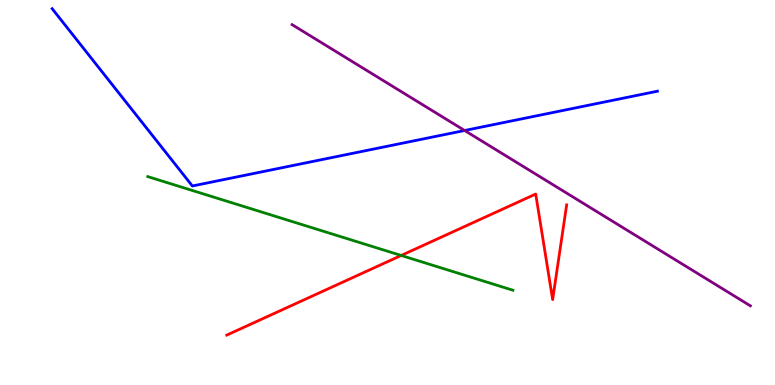[{'lines': ['blue', 'red'], 'intersections': []}, {'lines': ['green', 'red'], 'intersections': [{'x': 5.18, 'y': 3.36}]}, {'lines': ['purple', 'red'], 'intersections': []}, {'lines': ['blue', 'green'], 'intersections': []}, {'lines': ['blue', 'purple'], 'intersections': [{'x': 6.0, 'y': 6.61}]}, {'lines': ['green', 'purple'], 'intersections': []}]